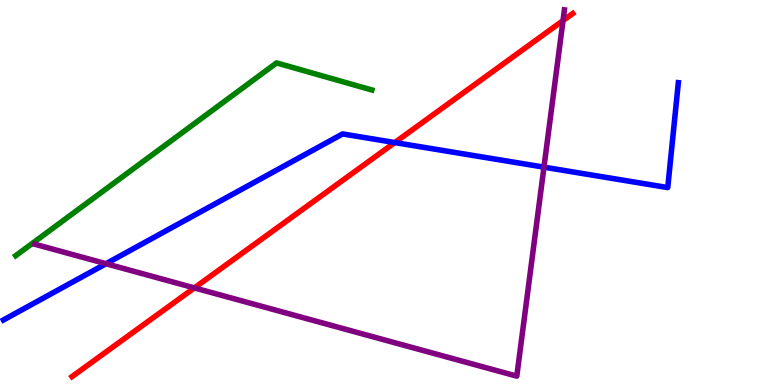[{'lines': ['blue', 'red'], 'intersections': [{'x': 5.09, 'y': 6.3}]}, {'lines': ['green', 'red'], 'intersections': []}, {'lines': ['purple', 'red'], 'intersections': [{'x': 2.51, 'y': 2.52}, {'x': 7.26, 'y': 9.47}]}, {'lines': ['blue', 'green'], 'intersections': []}, {'lines': ['blue', 'purple'], 'intersections': [{'x': 1.37, 'y': 3.15}, {'x': 7.02, 'y': 5.66}]}, {'lines': ['green', 'purple'], 'intersections': []}]